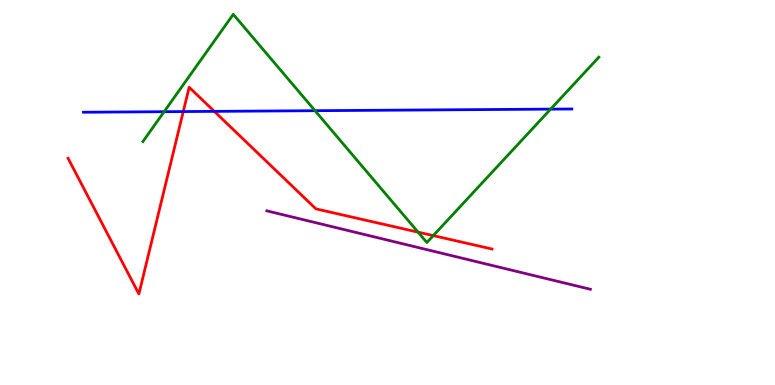[{'lines': ['blue', 'red'], 'intersections': [{'x': 2.36, 'y': 7.1}, {'x': 2.77, 'y': 7.11}]}, {'lines': ['green', 'red'], 'intersections': [{'x': 5.39, 'y': 3.97}, {'x': 5.59, 'y': 3.88}]}, {'lines': ['purple', 'red'], 'intersections': []}, {'lines': ['blue', 'green'], 'intersections': [{'x': 2.12, 'y': 7.1}, {'x': 4.06, 'y': 7.12}, {'x': 7.1, 'y': 7.17}]}, {'lines': ['blue', 'purple'], 'intersections': []}, {'lines': ['green', 'purple'], 'intersections': []}]